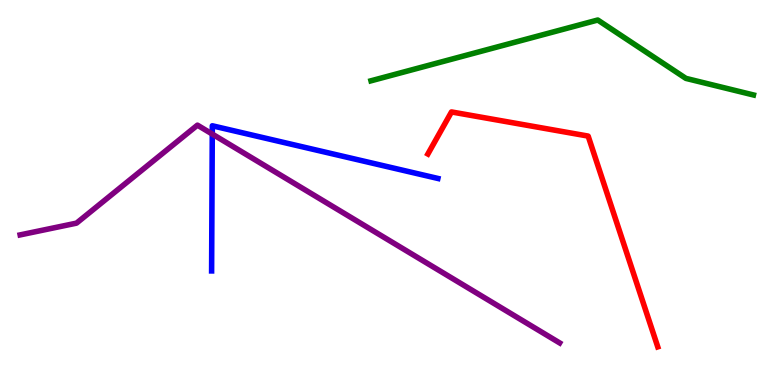[{'lines': ['blue', 'red'], 'intersections': []}, {'lines': ['green', 'red'], 'intersections': []}, {'lines': ['purple', 'red'], 'intersections': []}, {'lines': ['blue', 'green'], 'intersections': []}, {'lines': ['blue', 'purple'], 'intersections': [{'x': 2.74, 'y': 6.52}]}, {'lines': ['green', 'purple'], 'intersections': []}]